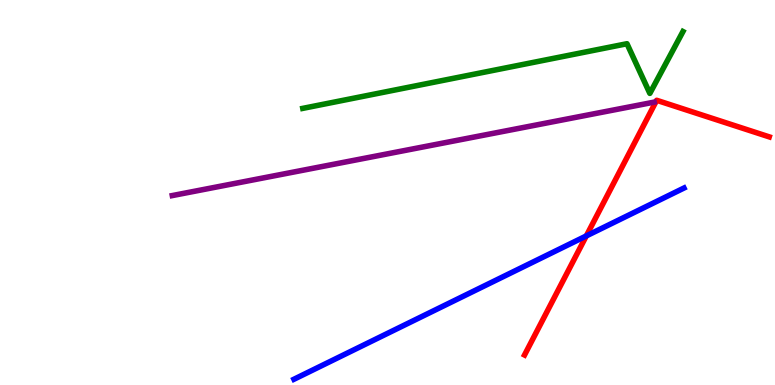[{'lines': ['blue', 'red'], 'intersections': [{'x': 7.57, 'y': 3.87}]}, {'lines': ['green', 'red'], 'intersections': []}, {'lines': ['purple', 'red'], 'intersections': []}, {'lines': ['blue', 'green'], 'intersections': []}, {'lines': ['blue', 'purple'], 'intersections': []}, {'lines': ['green', 'purple'], 'intersections': []}]